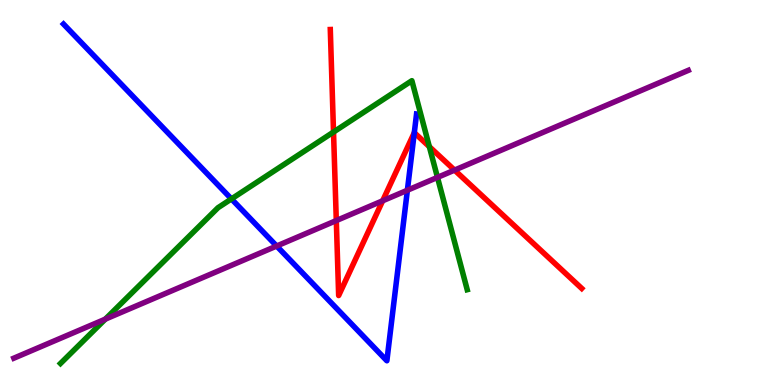[{'lines': ['blue', 'red'], 'intersections': [{'x': 5.35, 'y': 6.55}]}, {'lines': ['green', 'red'], 'intersections': [{'x': 4.3, 'y': 6.57}, {'x': 5.54, 'y': 6.19}]}, {'lines': ['purple', 'red'], 'intersections': [{'x': 4.34, 'y': 4.27}, {'x': 4.94, 'y': 4.78}, {'x': 5.87, 'y': 5.58}]}, {'lines': ['blue', 'green'], 'intersections': [{'x': 2.99, 'y': 4.83}]}, {'lines': ['blue', 'purple'], 'intersections': [{'x': 3.57, 'y': 3.61}, {'x': 5.26, 'y': 5.06}]}, {'lines': ['green', 'purple'], 'intersections': [{'x': 1.36, 'y': 1.71}, {'x': 5.64, 'y': 5.39}]}]